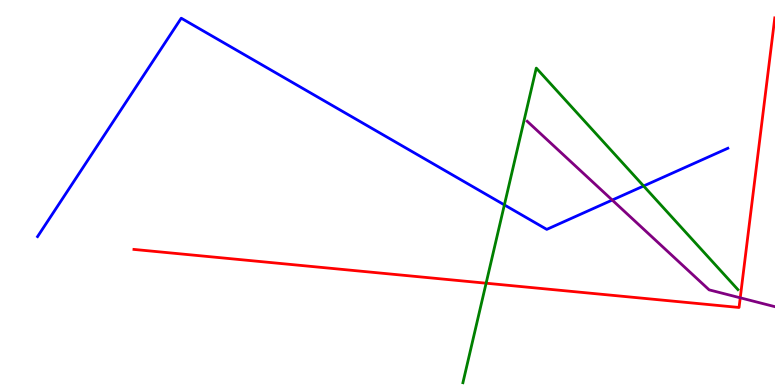[{'lines': ['blue', 'red'], 'intersections': []}, {'lines': ['green', 'red'], 'intersections': [{'x': 6.27, 'y': 2.64}]}, {'lines': ['purple', 'red'], 'intersections': [{'x': 9.55, 'y': 2.26}]}, {'lines': ['blue', 'green'], 'intersections': [{'x': 6.51, 'y': 4.68}, {'x': 8.3, 'y': 5.17}]}, {'lines': ['blue', 'purple'], 'intersections': [{'x': 7.9, 'y': 4.8}]}, {'lines': ['green', 'purple'], 'intersections': []}]